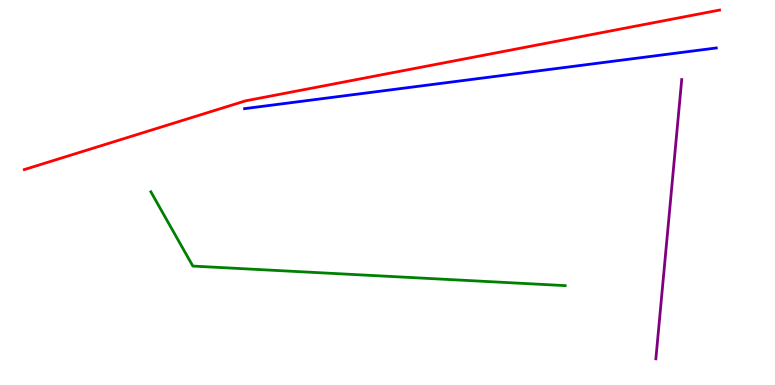[{'lines': ['blue', 'red'], 'intersections': []}, {'lines': ['green', 'red'], 'intersections': []}, {'lines': ['purple', 'red'], 'intersections': []}, {'lines': ['blue', 'green'], 'intersections': []}, {'lines': ['blue', 'purple'], 'intersections': []}, {'lines': ['green', 'purple'], 'intersections': []}]